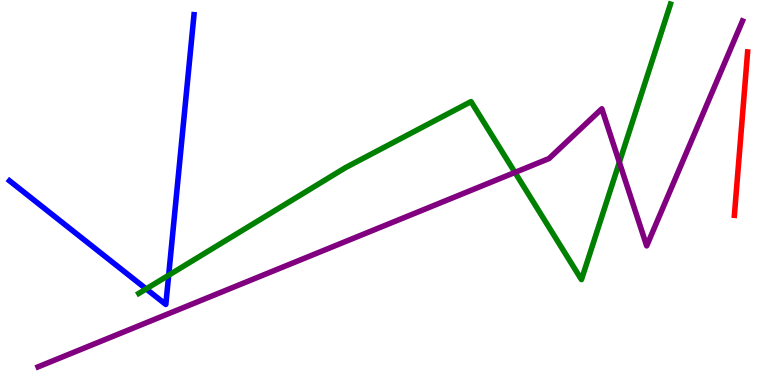[{'lines': ['blue', 'red'], 'intersections': []}, {'lines': ['green', 'red'], 'intersections': []}, {'lines': ['purple', 'red'], 'intersections': []}, {'lines': ['blue', 'green'], 'intersections': [{'x': 1.89, 'y': 2.5}, {'x': 2.18, 'y': 2.85}]}, {'lines': ['blue', 'purple'], 'intersections': []}, {'lines': ['green', 'purple'], 'intersections': [{'x': 6.64, 'y': 5.52}, {'x': 7.99, 'y': 5.78}]}]